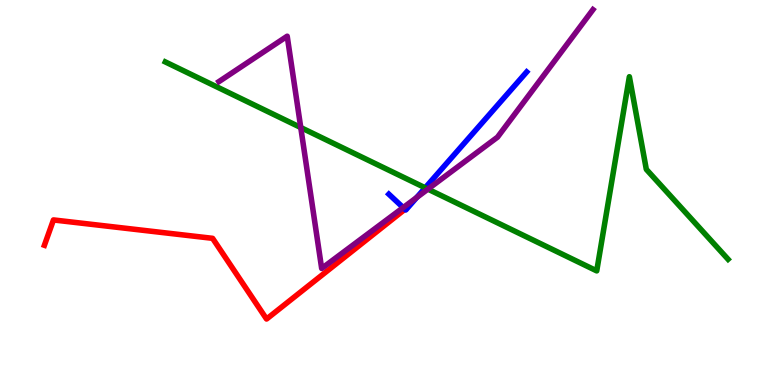[{'lines': ['blue', 'red'], 'intersections': [{'x': 5.23, 'y': 4.56}]}, {'lines': ['green', 'red'], 'intersections': []}, {'lines': ['purple', 'red'], 'intersections': []}, {'lines': ['blue', 'green'], 'intersections': [{'x': 5.49, 'y': 5.12}]}, {'lines': ['blue', 'purple'], 'intersections': [{'x': 5.2, 'y': 4.61}, {'x': 5.38, 'y': 4.87}]}, {'lines': ['green', 'purple'], 'intersections': [{'x': 3.88, 'y': 6.69}, {'x': 5.52, 'y': 5.09}]}]